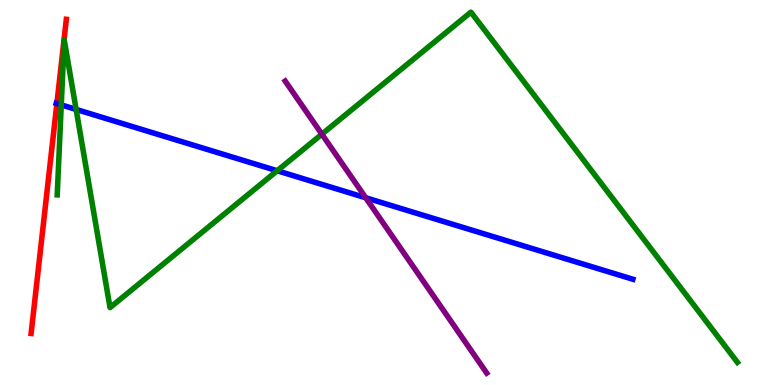[{'lines': ['blue', 'red'], 'intersections': [{'x': 0.734, 'y': 7.31}]}, {'lines': ['green', 'red'], 'intersections': []}, {'lines': ['purple', 'red'], 'intersections': []}, {'lines': ['blue', 'green'], 'intersections': [{'x': 0.791, 'y': 7.28}, {'x': 0.982, 'y': 7.16}, {'x': 3.58, 'y': 5.56}]}, {'lines': ['blue', 'purple'], 'intersections': [{'x': 4.72, 'y': 4.86}]}, {'lines': ['green', 'purple'], 'intersections': [{'x': 4.15, 'y': 6.51}]}]